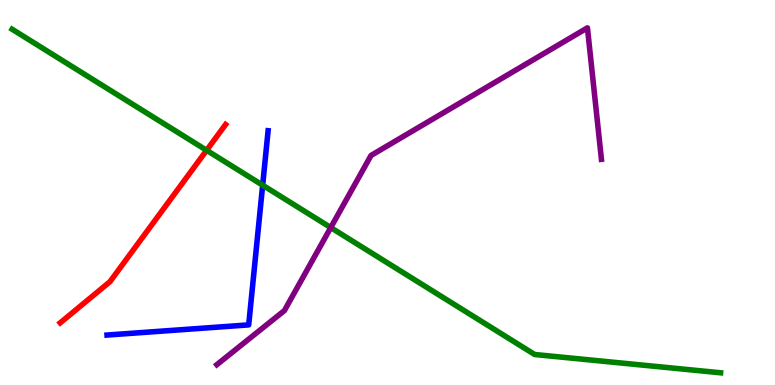[{'lines': ['blue', 'red'], 'intersections': []}, {'lines': ['green', 'red'], 'intersections': [{'x': 2.67, 'y': 6.1}]}, {'lines': ['purple', 'red'], 'intersections': []}, {'lines': ['blue', 'green'], 'intersections': [{'x': 3.39, 'y': 5.19}]}, {'lines': ['blue', 'purple'], 'intersections': []}, {'lines': ['green', 'purple'], 'intersections': [{'x': 4.27, 'y': 4.09}]}]